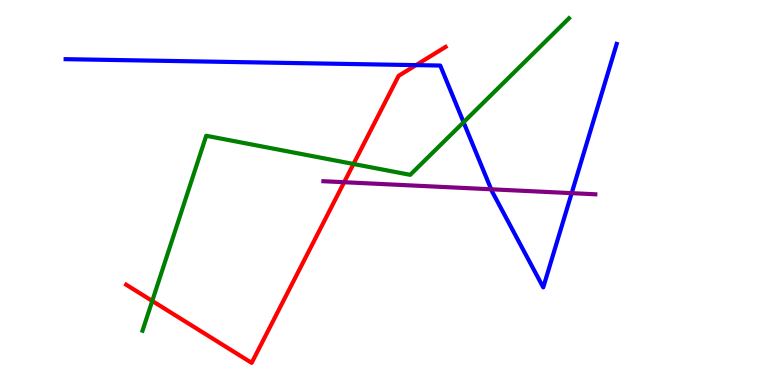[{'lines': ['blue', 'red'], 'intersections': [{'x': 5.37, 'y': 8.31}]}, {'lines': ['green', 'red'], 'intersections': [{'x': 1.96, 'y': 2.18}, {'x': 4.56, 'y': 5.74}]}, {'lines': ['purple', 'red'], 'intersections': [{'x': 4.44, 'y': 5.27}]}, {'lines': ['blue', 'green'], 'intersections': [{'x': 5.98, 'y': 6.83}]}, {'lines': ['blue', 'purple'], 'intersections': [{'x': 6.34, 'y': 5.08}, {'x': 7.38, 'y': 4.98}]}, {'lines': ['green', 'purple'], 'intersections': []}]